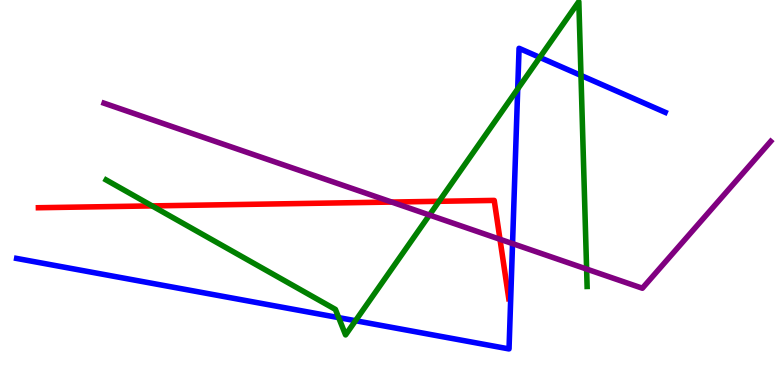[{'lines': ['blue', 'red'], 'intersections': []}, {'lines': ['green', 'red'], 'intersections': [{'x': 1.96, 'y': 4.65}, {'x': 5.67, 'y': 4.77}]}, {'lines': ['purple', 'red'], 'intersections': [{'x': 5.05, 'y': 4.75}, {'x': 6.45, 'y': 3.78}]}, {'lines': ['blue', 'green'], 'intersections': [{'x': 4.37, 'y': 1.75}, {'x': 4.59, 'y': 1.67}, {'x': 6.68, 'y': 7.69}, {'x': 6.97, 'y': 8.51}, {'x': 7.5, 'y': 8.04}]}, {'lines': ['blue', 'purple'], 'intersections': [{'x': 6.61, 'y': 3.67}]}, {'lines': ['green', 'purple'], 'intersections': [{'x': 5.54, 'y': 4.41}, {'x': 7.57, 'y': 3.01}]}]